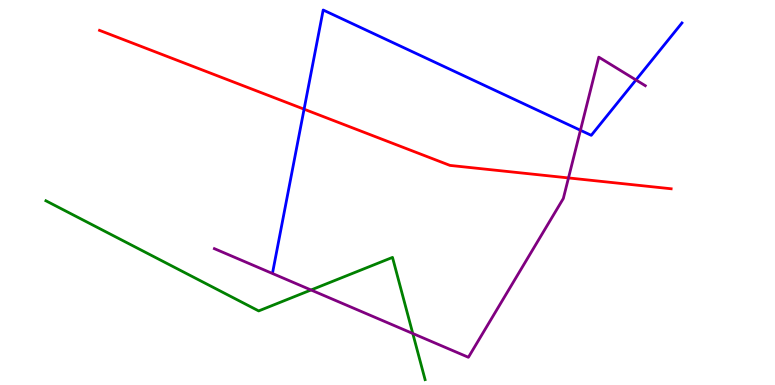[{'lines': ['blue', 'red'], 'intersections': [{'x': 3.92, 'y': 7.16}]}, {'lines': ['green', 'red'], 'intersections': []}, {'lines': ['purple', 'red'], 'intersections': [{'x': 7.34, 'y': 5.38}]}, {'lines': ['blue', 'green'], 'intersections': []}, {'lines': ['blue', 'purple'], 'intersections': [{'x': 7.49, 'y': 6.62}, {'x': 8.21, 'y': 7.92}]}, {'lines': ['green', 'purple'], 'intersections': [{'x': 4.01, 'y': 2.47}, {'x': 5.33, 'y': 1.34}]}]